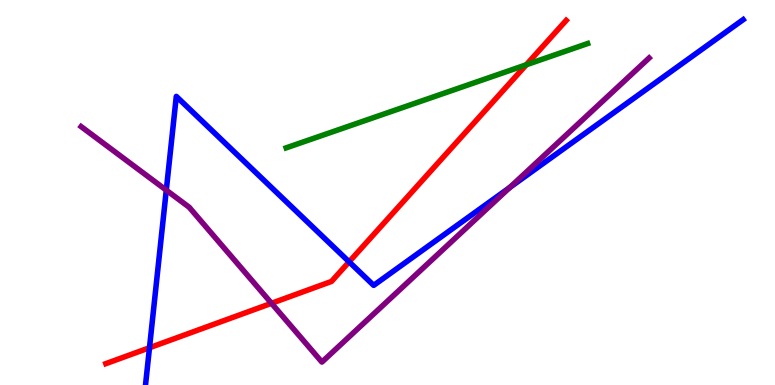[{'lines': ['blue', 'red'], 'intersections': [{'x': 1.93, 'y': 0.968}, {'x': 4.5, 'y': 3.2}]}, {'lines': ['green', 'red'], 'intersections': [{'x': 6.79, 'y': 8.32}]}, {'lines': ['purple', 'red'], 'intersections': [{'x': 3.5, 'y': 2.12}]}, {'lines': ['blue', 'green'], 'intersections': []}, {'lines': ['blue', 'purple'], 'intersections': [{'x': 2.15, 'y': 5.06}, {'x': 6.58, 'y': 5.13}]}, {'lines': ['green', 'purple'], 'intersections': []}]